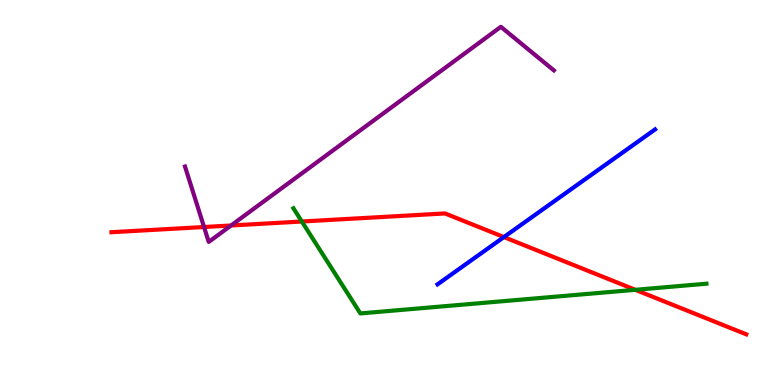[{'lines': ['blue', 'red'], 'intersections': [{'x': 6.5, 'y': 3.84}]}, {'lines': ['green', 'red'], 'intersections': [{'x': 3.89, 'y': 4.25}, {'x': 8.2, 'y': 2.47}]}, {'lines': ['purple', 'red'], 'intersections': [{'x': 2.63, 'y': 4.1}, {'x': 2.98, 'y': 4.14}]}, {'lines': ['blue', 'green'], 'intersections': []}, {'lines': ['blue', 'purple'], 'intersections': []}, {'lines': ['green', 'purple'], 'intersections': []}]